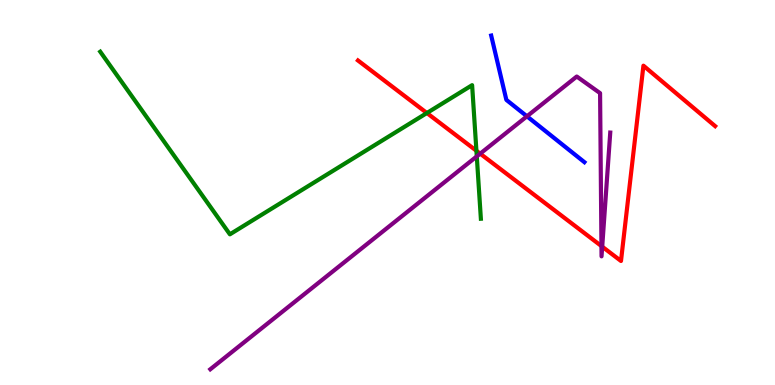[{'lines': ['blue', 'red'], 'intersections': []}, {'lines': ['green', 'red'], 'intersections': [{'x': 5.51, 'y': 7.06}, {'x': 6.15, 'y': 6.08}]}, {'lines': ['purple', 'red'], 'intersections': [{'x': 6.2, 'y': 6.01}, {'x': 7.76, 'y': 3.61}, {'x': 7.77, 'y': 3.59}]}, {'lines': ['blue', 'green'], 'intersections': []}, {'lines': ['blue', 'purple'], 'intersections': [{'x': 6.8, 'y': 6.98}]}, {'lines': ['green', 'purple'], 'intersections': [{'x': 6.15, 'y': 5.94}]}]